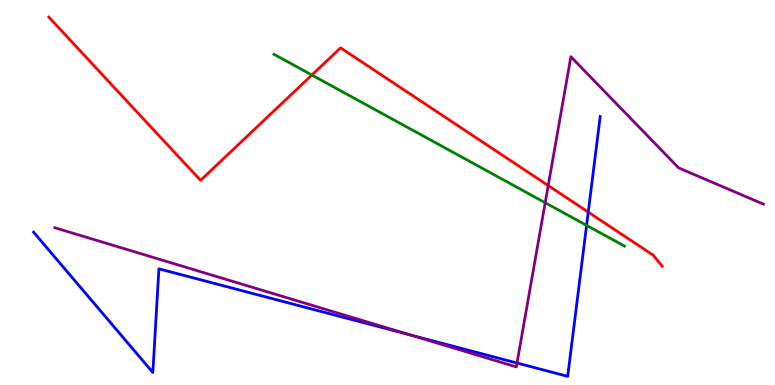[{'lines': ['blue', 'red'], 'intersections': [{'x': 7.59, 'y': 4.49}]}, {'lines': ['green', 'red'], 'intersections': [{'x': 4.02, 'y': 8.05}]}, {'lines': ['purple', 'red'], 'intersections': [{'x': 7.07, 'y': 5.18}]}, {'lines': ['blue', 'green'], 'intersections': [{'x': 7.57, 'y': 4.15}]}, {'lines': ['blue', 'purple'], 'intersections': [{'x': 5.3, 'y': 1.3}, {'x': 6.67, 'y': 0.571}]}, {'lines': ['green', 'purple'], 'intersections': [{'x': 7.03, 'y': 4.73}]}]